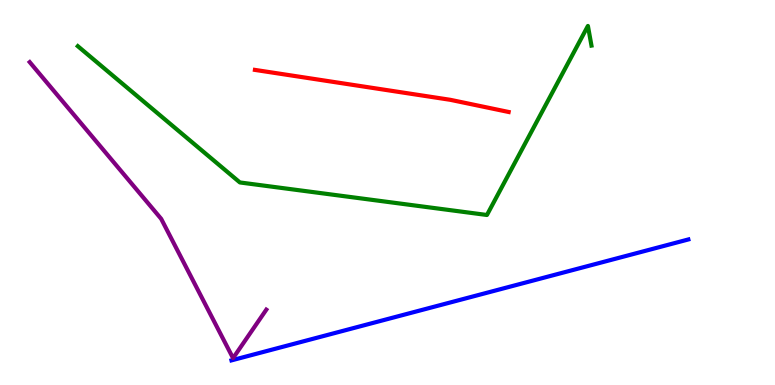[{'lines': ['blue', 'red'], 'intersections': []}, {'lines': ['green', 'red'], 'intersections': []}, {'lines': ['purple', 'red'], 'intersections': []}, {'lines': ['blue', 'green'], 'intersections': []}, {'lines': ['blue', 'purple'], 'intersections': []}, {'lines': ['green', 'purple'], 'intersections': []}]